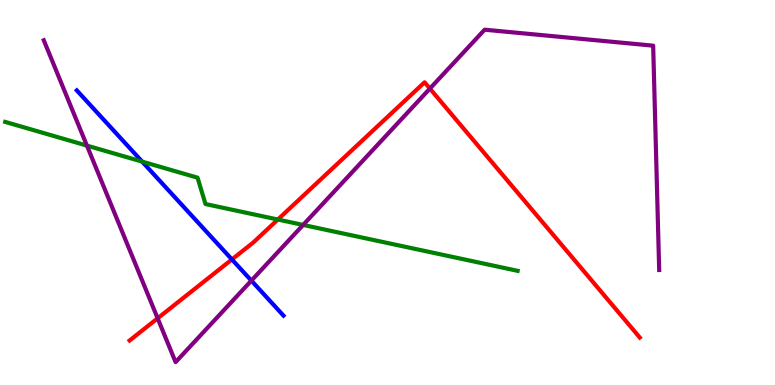[{'lines': ['blue', 'red'], 'intersections': [{'x': 2.99, 'y': 3.26}]}, {'lines': ['green', 'red'], 'intersections': [{'x': 3.58, 'y': 4.3}]}, {'lines': ['purple', 'red'], 'intersections': [{'x': 2.03, 'y': 1.73}, {'x': 5.55, 'y': 7.7}]}, {'lines': ['blue', 'green'], 'intersections': [{'x': 1.83, 'y': 5.8}]}, {'lines': ['blue', 'purple'], 'intersections': [{'x': 3.24, 'y': 2.71}]}, {'lines': ['green', 'purple'], 'intersections': [{'x': 1.12, 'y': 6.22}, {'x': 3.91, 'y': 4.16}]}]